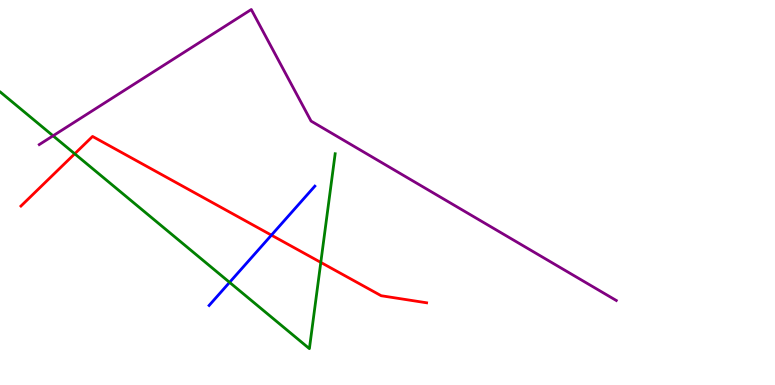[{'lines': ['blue', 'red'], 'intersections': [{'x': 3.5, 'y': 3.89}]}, {'lines': ['green', 'red'], 'intersections': [{'x': 0.964, 'y': 6.01}, {'x': 4.14, 'y': 3.18}]}, {'lines': ['purple', 'red'], 'intersections': []}, {'lines': ['blue', 'green'], 'intersections': [{'x': 2.96, 'y': 2.67}]}, {'lines': ['blue', 'purple'], 'intersections': []}, {'lines': ['green', 'purple'], 'intersections': [{'x': 0.685, 'y': 6.47}]}]